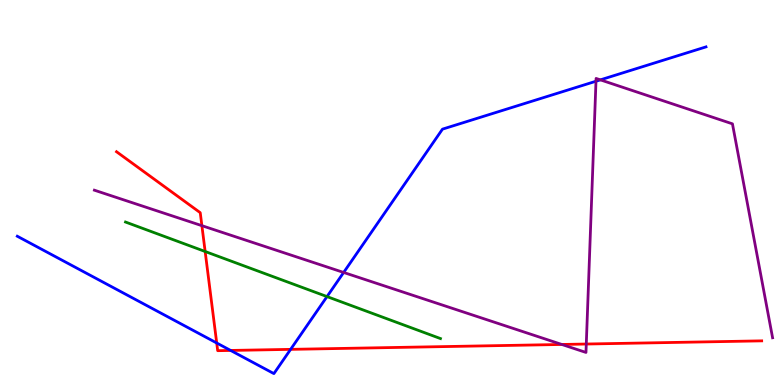[{'lines': ['blue', 'red'], 'intersections': [{'x': 2.8, 'y': 1.09}, {'x': 2.98, 'y': 0.898}, {'x': 3.75, 'y': 0.926}]}, {'lines': ['green', 'red'], 'intersections': [{'x': 2.65, 'y': 3.47}]}, {'lines': ['purple', 'red'], 'intersections': [{'x': 2.61, 'y': 4.14}, {'x': 7.25, 'y': 1.05}, {'x': 7.56, 'y': 1.06}]}, {'lines': ['blue', 'green'], 'intersections': [{'x': 4.22, 'y': 2.3}]}, {'lines': ['blue', 'purple'], 'intersections': [{'x': 4.43, 'y': 2.92}, {'x': 7.69, 'y': 7.89}, {'x': 7.75, 'y': 7.93}]}, {'lines': ['green', 'purple'], 'intersections': []}]